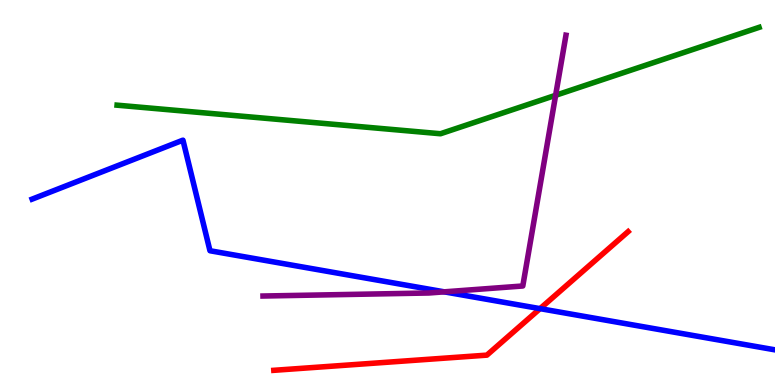[{'lines': ['blue', 'red'], 'intersections': [{'x': 6.97, 'y': 1.98}]}, {'lines': ['green', 'red'], 'intersections': []}, {'lines': ['purple', 'red'], 'intersections': []}, {'lines': ['blue', 'green'], 'intersections': []}, {'lines': ['blue', 'purple'], 'intersections': [{'x': 5.73, 'y': 2.42}]}, {'lines': ['green', 'purple'], 'intersections': [{'x': 7.17, 'y': 7.52}]}]